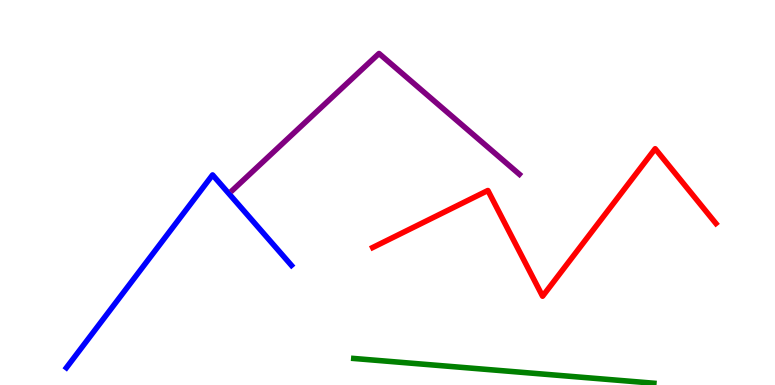[{'lines': ['blue', 'red'], 'intersections': []}, {'lines': ['green', 'red'], 'intersections': []}, {'lines': ['purple', 'red'], 'intersections': []}, {'lines': ['blue', 'green'], 'intersections': []}, {'lines': ['blue', 'purple'], 'intersections': []}, {'lines': ['green', 'purple'], 'intersections': []}]